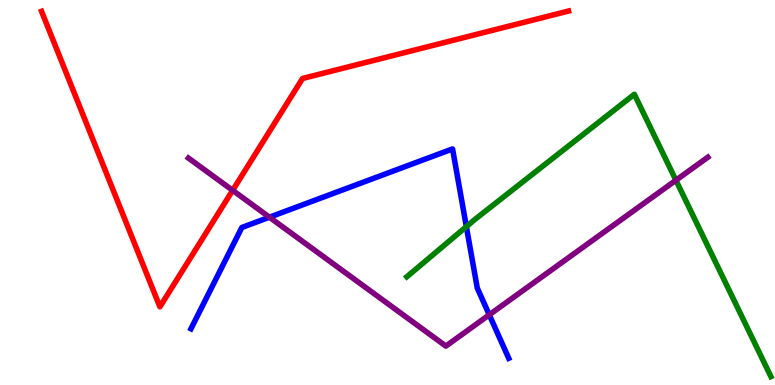[{'lines': ['blue', 'red'], 'intersections': []}, {'lines': ['green', 'red'], 'intersections': []}, {'lines': ['purple', 'red'], 'intersections': [{'x': 3.0, 'y': 5.06}]}, {'lines': ['blue', 'green'], 'intersections': [{'x': 6.02, 'y': 4.11}]}, {'lines': ['blue', 'purple'], 'intersections': [{'x': 3.48, 'y': 4.36}, {'x': 6.31, 'y': 1.82}]}, {'lines': ['green', 'purple'], 'intersections': [{'x': 8.72, 'y': 5.32}]}]